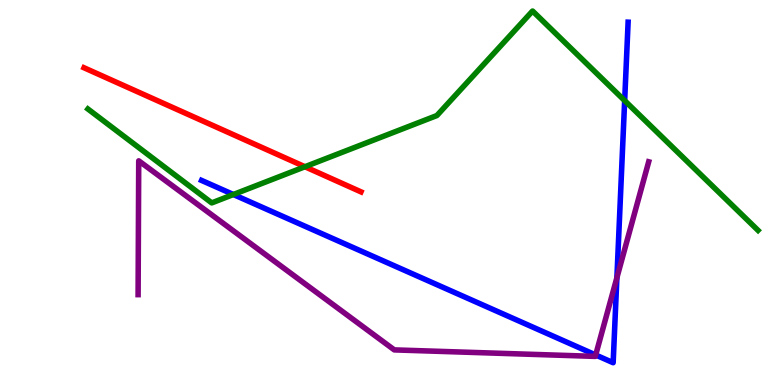[{'lines': ['blue', 'red'], 'intersections': []}, {'lines': ['green', 'red'], 'intersections': [{'x': 3.93, 'y': 5.67}]}, {'lines': ['purple', 'red'], 'intersections': []}, {'lines': ['blue', 'green'], 'intersections': [{'x': 3.01, 'y': 4.95}, {'x': 8.06, 'y': 7.39}]}, {'lines': ['blue', 'purple'], 'intersections': [{'x': 7.69, 'y': 0.78}, {'x': 7.96, 'y': 2.79}]}, {'lines': ['green', 'purple'], 'intersections': []}]